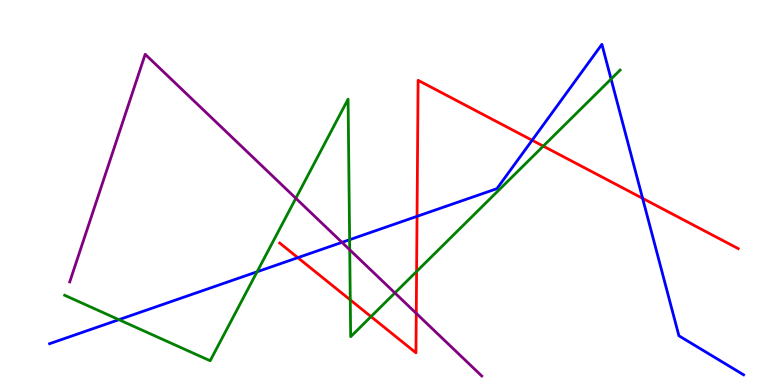[{'lines': ['blue', 'red'], 'intersections': [{'x': 3.84, 'y': 3.31}, {'x': 5.38, 'y': 4.38}, {'x': 6.87, 'y': 6.36}, {'x': 8.29, 'y': 4.85}]}, {'lines': ['green', 'red'], 'intersections': [{'x': 4.52, 'y': 2.21}, {'x': 4.79, 'y': 1.78}, {'x': 5.38, 'y': 2.95}, {'x': 7.01, 'y': 6.2}]}, {'lines': ['purple', 'red'], 'intersections': [{'x': 5.37, 'y': 1.86}]}, {'lines': ['blue', 'green'], 'intersections': [{'x': 1.53, 'y': 1.7}, {'x': 3.32, 'y': 2.94}, {'x': 4.51, 'y': 3.77}, {'x': 7.88, 'y': 7.95}]}, {'lines': ['blue', 'purple'], 'intersections': [{'x': 4.41, 'y': 3.7}]}, {'lines': ['green', 'purple'], 'intersections': [{'x': 3.82, 'y': 4.85}, {'x': 4.51, 'y': 3.51}, {'x': 5.1, 'y': 2.39}]}]